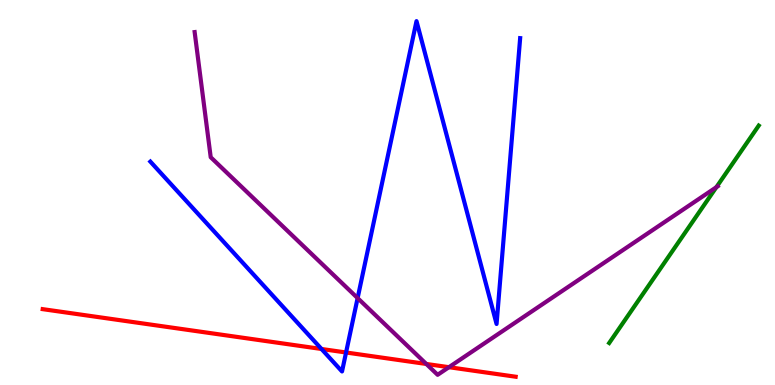[{'lines': ['blue', 'red'], 'intersections': [{'x': 4.15, 'y': 0.936}, {'x': 4.47, 'y': 0.844}]}, {'lines': ['green', 'red'], 'intersections': []}, {'lines': ['purple', 'red'], 'intersections': [{'x': 5.5, 'y': 0.546}, {'x': 5.79, 'y': 0.463}]}, {'lines': ['blue', 'green'], 'intersections': []}, {'lines': ['blue', 'purple'], 'intersections': [{'x': 4.61, 'y': 2.26}]}, {'lines': ['green', 'purple'], 'intersections': [{'x': 9.24, 'y': 5.14}]}]